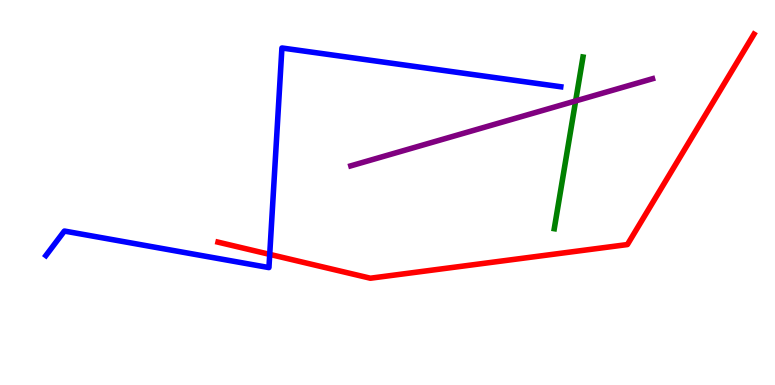[{'lines': ['blue', 'red'], 'intersections': [{'x': 3.48, 'y': 3.39}]}, {'lines': ['green', 'red'], 'intersections': []}, {'lines': ['purple', 'red'], 'intersections': []}, {'lines': ['blue', 'green'], 'intersections': []}, {'lines': ['blue', 'purple'], 'intersections': []}, {'lines': ['green', 'purple'], 'intersections': [{'x': 7.43, 'y': 7.38}]}]